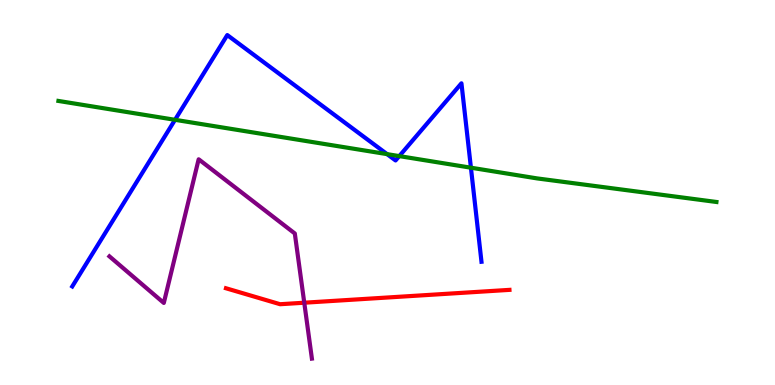[{'lines': ['blue', 'red'], 'intersections': []}, {'lines': ['green', 'red'], 'intersections': []}, {'lines': ['purple', 'red'], 'intersections': [{'x': 3.93, 'y': 2.14}]}, {'lines': ['blue', 'green'], 'intersections': [{'x': 2.26, 'y': 6.89}, {'x': 4.99, 'y': 6.0}, {'x': 5.15, 'y': 5.95}, {'x': 6.08, 'y': 5.64}]}, {'lines': ['blue', 'purple'], 'intersections': []}, {'lines': ['green', 'purple'], 'intersections': []}]